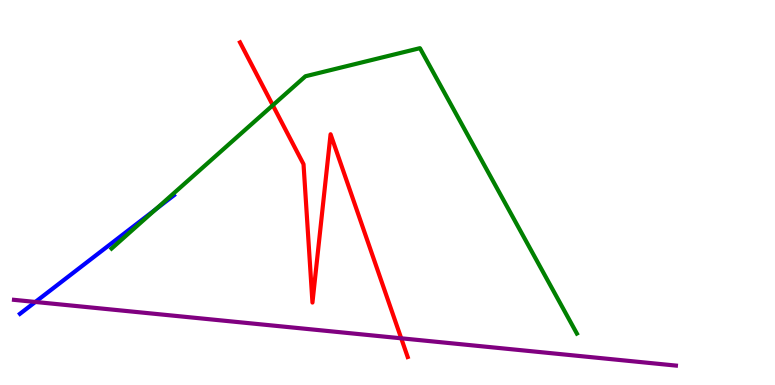[{'lines': ['blue', 'red'], 'intersections': []}, {'lines': ['green', 'red'], 'intersections': [{'x': 3.52, 'y': 7.27}]}, {'lines': ['purple', 'red'], 'intersections': [{'x': 5.18, 'y': 1.21}]}, {'lines': ['blue', 'green'], 'intersections': [{'x': 2.01, 'y': 4.57}]}, {'lines': ['blue', 'purple'], 'intersections': [{'x': 0.456, 'y': 2.16}]}, {'lines': ['green', 'purple'], 'intersections': []}]